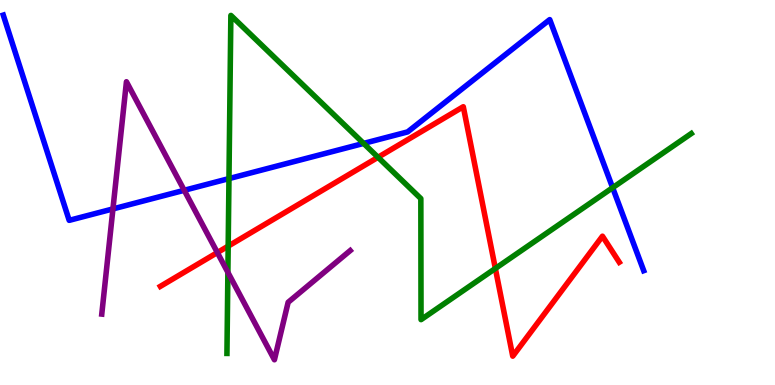[{'lines': ['blue', 'red'], 'intersections': []}, {'lines': ['green', 'red'], 'intersections': [{'x': 2.94, 'y': 3.61}, {'x': 4.88, 'y': 5.91}, {'x': 6.39, 'y': 3.03}]}, {'lines': ['purple', 'red'], 'intersections': [{'x': 2.8, 'y': 3.44}]}, {'lines': ['blue', 'green'], 'intersections': [{'x': 2.95, 'y': 5.36}, {'x': 4.69, 'y': 6.28}, {'x': 7.91, 'y': 5.12}]}, {'lines': ['blue', 'purple'], 'intersections': [{'x': 1.46, 'y': 4.57}, {'x': 2.38, 'y': 5.06}]}, {'lines': ['green', 'purple'], 'intersections': [{'x': 2.94, 'y': 2.93}]}]